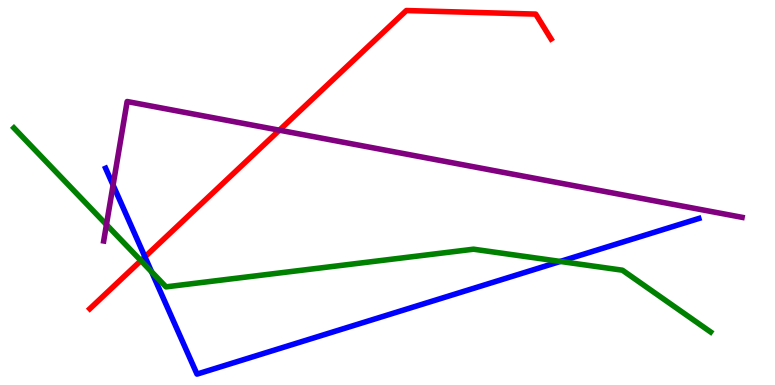[{'lines': ['blue', 'red'], 'intersections': [{'x': 1.87, 'y': 3.33}]}, {'lines': ['green', 'red'], 'intersections': [{'x': 1.82, 'y': 3.23}]}, {'lines': ['purple', 'red'], 'intersections': [{'x': 3.6, 'y': 6.62}]}, {'lines': ['blue', 'green'], 'intersections': [{'x': 1.96, 'y': 2.94}, {'x': 7.23, 'y': 3.21}]}, {'lines': ['blue', 'purple'], 'intersections': [{'x': 1.46, 'y': 5.19}]}, {'lines': ['green', 'purple'], 'intersections': [{'x': 1.37, 'y': 4.17}]}]